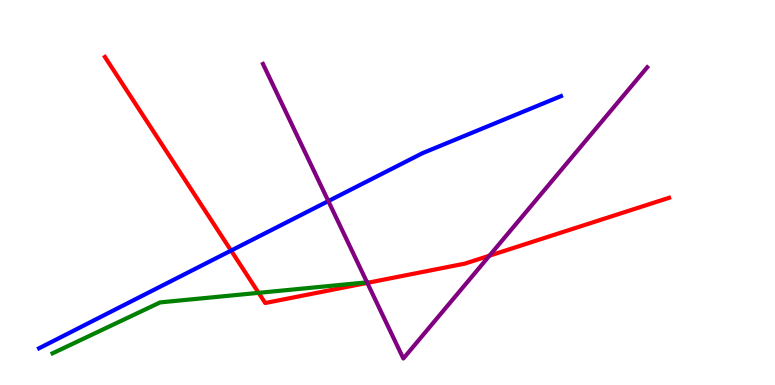[{'lines': ['blue', 'red'], 'intersections': [{'x': 2.98, 'y': 3.49}]}, {'lines': ['green', 'red'], 'intersections': [{'x': 3.34, 'y': 2.39}]}, {'lines': ['purple', 'red'], 'intersections': [{'x': 4.74, 'y': 2.65}, {'x': 6.32, 'y': 3.36}]}, {'lines': ['blue', 'green'], 'intersections': []}, {'lines': ['blue', 'purple'], 'intersections': [{'x': 4.24, 'y': 4.78}]}, {'lines': ['green', 'purple'], 'intersections': [{'x': 4.74, 'y': 2.67}]}]